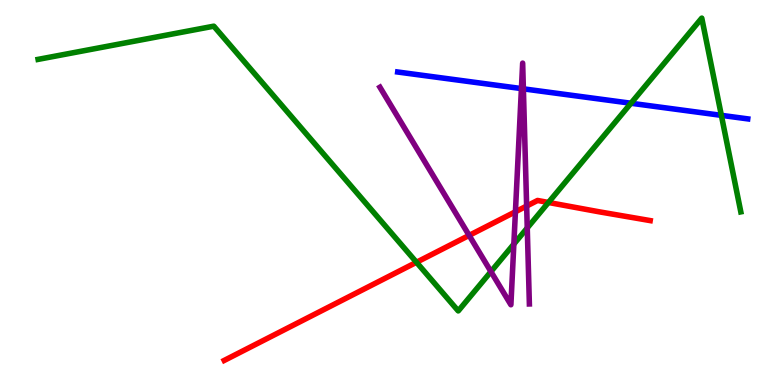[{'lines': ['blue', 'red'], 'intersections': []}, {'lines': ['green', 'red'], 'intersections': [{'x': 5.37, 'y': 3.19}, {'x': 7.08, 'y': 4.74}]}, {'lines': ['purple', 'red'], 'intersections': [{'x': 6.05, 'y': 3.89}, {'x': 6.65, 'y': 4.5}, {'x': 6.8, 'y': 4.65}]}, {'lines': ['blue', 'green'], 'intersections': [{'x': 8.14, 'y': 7.32}, {'x': 9.31, 'y': 7.0}]}, {'lines': ['blue', 'purple'], 'intersections': [{'x': 6.73, 'y': 7.7}, {'x': 6.75, 'y': 7.69}]}, {'lines': ['green', 'purple'], 'intersections': [{'x': 6.33, 'y': 2.94}, {'x': 6.63, 'y': 3.66}, {'x': 6.8, 'y': 4.08}]}]